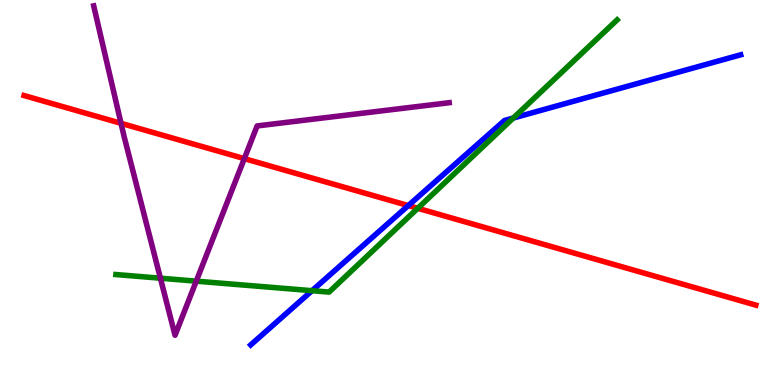[{'lines': ['blue', 'red'], 'intersections': [{'x': 5.27, 'y': 4.66}]}, {'lines': ['green', 'red'], 'intersections': [{'x': 5.39, 'y': 4.59}]}, {'lines': ['purple', 'red'], 'intersections': [{'x': 1.56, 'y': 6.8}, {'x': 3.15, 'y': 5.88}]}, {'lines': ['blue', 'green'], 'intersections': [{'x': 4.03, 'y': 2.45}, {'x': 6.62, 'y': 6.93}]}, {'lines': ['blue', 'purple'], 'intersections': []}, {'lines': ['green', 'purple'], 'intersections': [{'x': 2.07, 'y': 2.77}, {'x': 2.53, 'y': 2.7}]}]